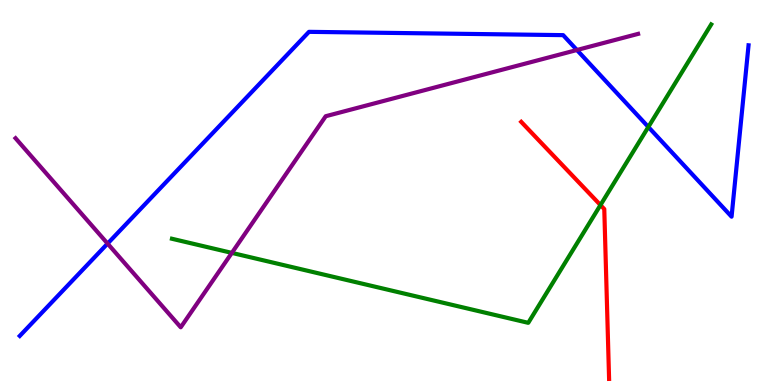[{'lines': ['blue', 'red'], 'intersections': []}, {'lines': ['green', 'red'], 'intersections': [{'x': 7.75, 'y': 4.67}]}, {'lines': ['purple', 'red'], 'intersections': []}, {'lines': ['blue', 'green'], 'intersections': [{'x': 8.37, 'y': 6.7}]}, {'lines': ['blue', 'purple'], 'intersections': [{'x': 1.39, 'y': 3.67}, {'x': 7.44, 'y': 8.7}]}, {'lines': ['green', 'purple'], 'intersections': [{'x': 2.99, 'y': 3.43}]}]